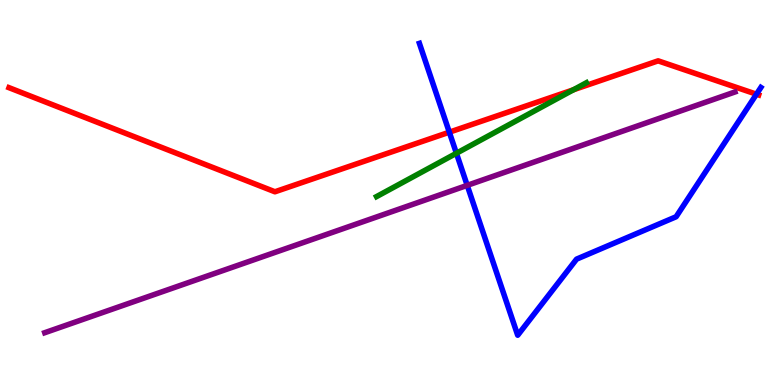[{'lines': ['blue', 'red'], 'intersections': [{'x': 5.8, 'y': 6.57}, {'x': 9.76, 'y': 7.55}]}, {'lines': ['green', 'red'], 'intersections': [{'x': 7.4, 'y': 7.67}]}, {'lines': ['purple', 'red'], 'intersections': []}, {'lines': ['blue', 'green'], 'intersections': [{'x': 5.89, 'y': 6.02}]}, {'lines': ['blue', 'purple'], 'intersections': [{'x': 6.03, 'y': 5.19}]}, {'lines': ['green', 'purple'], 'intersections': []}]